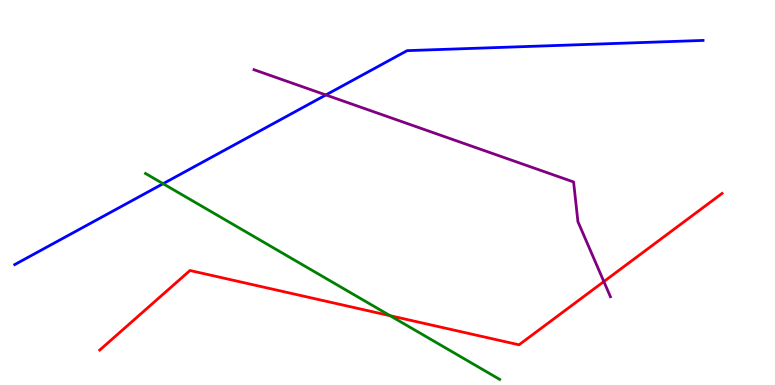[{'lines': ['blue', 'red'], 'intersections': []}, {'lines': ['green', 'red'], 'intersections': [{'x': 5.03, 'y': 1.8}]}, {'lines': ['purple', 'red'], 'intersections': [{'x': 7.79, 'y': 2.69}]}, {'lines': ['blue', 'green'], 'intersections': [{'x': 2.1, 'y': 5.23}]}, {'lines': ['blue', 'purple'], 'intersections': [{'x': 4.2, 'y': 7.53}]}, {'lines': ['green', 'purple'], 'intersections': []}]